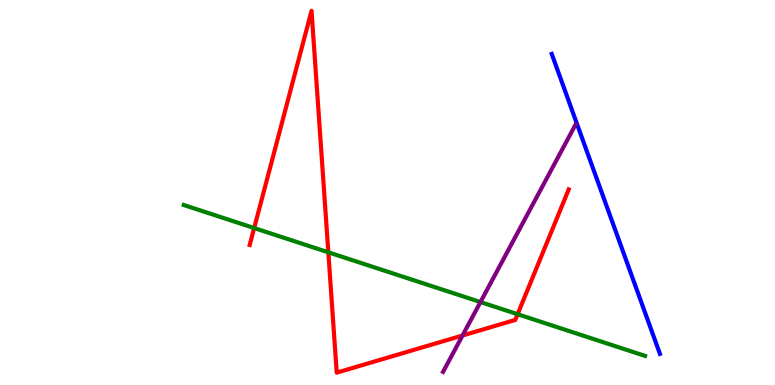[{'lines': ['blue', 'red'], 'intersections': []}, {'lines': ['green', 'red'], 'intersections': [{'x': 3.28, 'y': 4.08}, {'x': 4.24, 'y': 3.45}, {'x': 6.68, 'y': 1.84}]}, {'lines': ['purple', 'red'], 'intersections': [{'x': 5.97, 'y': 1.29}]}, {'lines': ['blue', 'green'], 'intersections': []}, {'lines': ['blue', 'purple'], 'intersections': []}, {'lines': ['green', 'purple'], 'intersections': [{'x': 6.2, 'y': 2.15}]}]